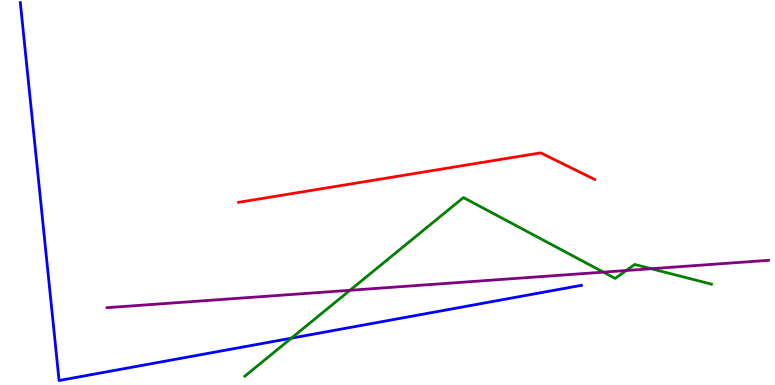[{'lines': ['blue', 'red'], 'intersections': []}, {'lines': ['green', 'red'], 'intersections': []}, {'lines': ['purple', 'red'], 'intersections': []}, {'lines': ['blue', 'green'], 'intersections': [{'x': 3.76, 'y': 1.22}]}, {'lines': ['blue', 'purple'], 'intersections': []}, {'lines': ['green', 'purple'], 'intersections': [{'x': 4.52, 'y': 2.46}, {'x': 7.79, 'y': 2.93}, {'x': 8.08, 'y': 2.97}, {'x': 8.4, 'y': 3.02}]}]